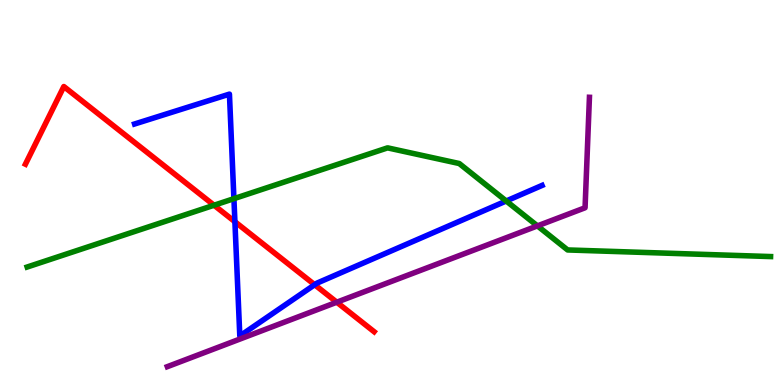[{'lines': ['blue', 'red'], 'intersections': [{'x': 3.03, 'y': 4.24}, {'x': 4.06, 'y': 2.6}]}, {'lines': ['green', 'red'], 'intersections': [{'x': 2.76, 'y': 4.67}]}, {'lines': ['purple', 'red'], 'intersections': [{'x': 4.35, 'y': 2.15}]}, {'lines': ['blue', 'green'], 'intersections': [{'x': 3.02, 'y': 4.84}, {'x': 6.53, 'y': 4.78}]}, {'lines': ['blue', 'purple'], 'intersections': []}, {'lines': ['green', 'purple'], 'intersections': [{'x': 6.93, 'y': 4.13}]}]